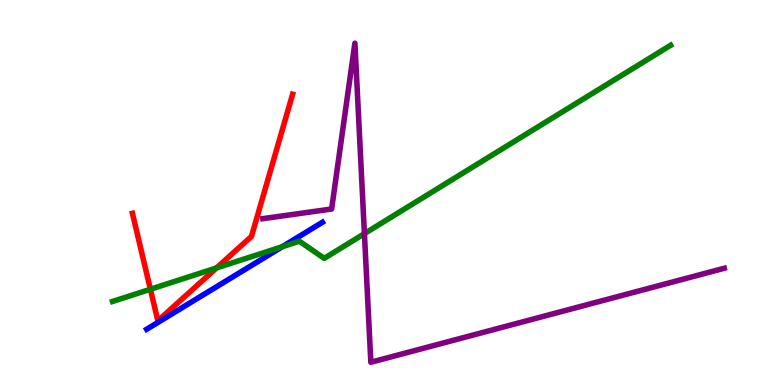[{'lines': ['blue', 'red'], 'intersections': []}, {'lines': ['green', 'red'], 'intersections': [{'x': 1.94, 'y': 2.49}, {'x': 2.79, 'y': 3.04}]}, {'lines': ['purple', 'red'], 'intersections': []}, {'lines': ['blue', 'green'], 'intersections': [{'x': 3.64, 'y': 3.59}]}, {'lines': ['blue', 'purple'], 'intersections': []}, {'lines': ['green', 'purple'], 'intersections': [{'x': 4.7, 'y': 3.93}]}]